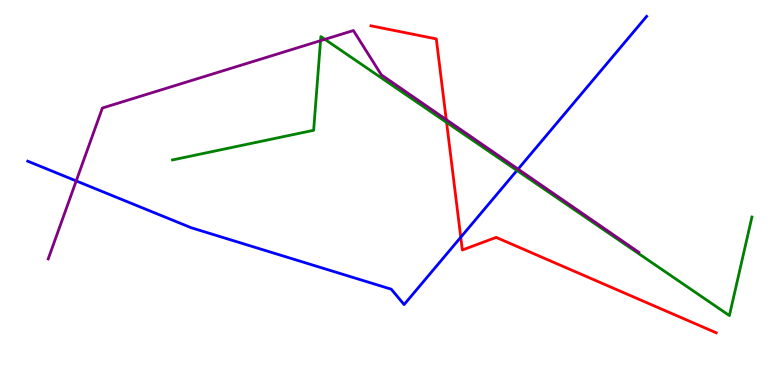[{'lines': ['blue', 'red'], 'intersections': [{'x': 5.95, 'y': 3.84}]}, {'lines': ['green', 'red'], 'intersections': [{'x': 5.76, 'y': 6.82}]}, {'lines': ['purple', 'red'], 'intersections': [{'x': 5.76, 'y': 6.89}]}, {'lines': ['blue', 'green'], 'intersections': [{'x': 6.67, 'y': 5.57}]}, {'lines': ['blue', 'purple'], 'intersections': [{'x': 0.983, 'y': 5.3}, {'x': 6.69, 'y': 5.61}]}, {'lines': ['green', 'purple'], 'intersections': [{'x': 4.14, 'y': 8.94}, {'x': 4.19, 'y': 8.98}]}]